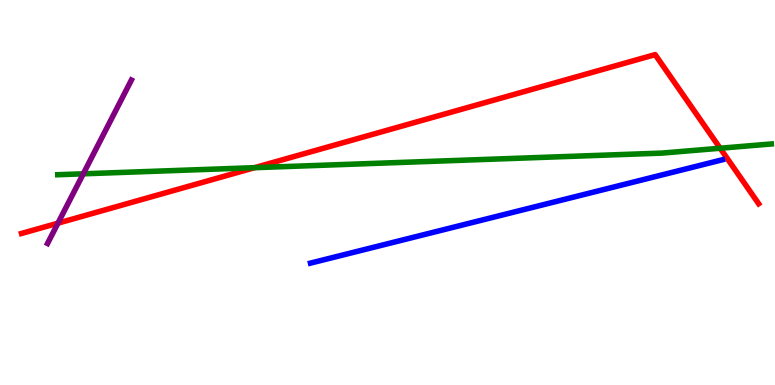[{'lines': ['blue', 'red'], 'intersections': []}, {'lines': ['green', 'red'], 'intersections': [{'x': 3.28, 'y': 5.64}, {'x': 9.29, 'y': 6.15}]}, {'lines': ['purple', 'red'], 'intersections': [{'x': 0.748, 'y': 4.2}]}, {'lines': ['blue', 'green'], 'intersections': []}, {'lines': ['blue', 'purple'], 'intersections': []}, {'lines': ['green', 'purple'], 'intersections': [{'x': 1.07, 'y': 5.49}]}]